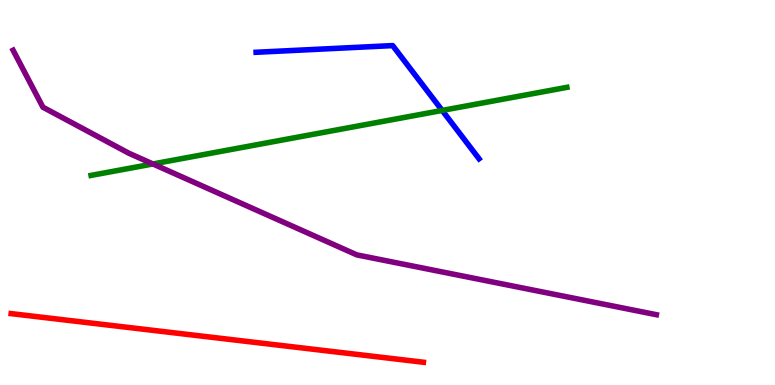[{'lines': ['blue', 'red'], 'intersections': []}, {'lines': ['green', 'red'], 'intersections': []}, {'lines': ['purple', 'red'], 'intersections': []}, {'lines': ['blue', 'green'], 'intersections': [{'x': 5.71, 'y': 7.13}]}, {'lines': ['blue', 'purple'], 'intersections': []}, {'lines': ['green', 'purple'], 'intersections': [{'x': 1.97, 'y': 5.74}]}]